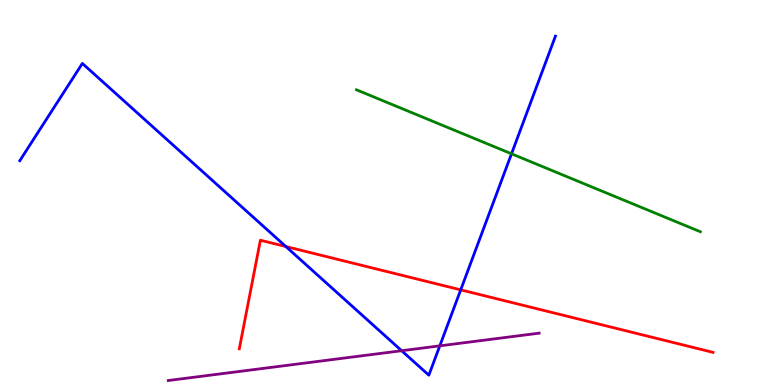[{'lines': ['blue', 'red'], 'intersections': [{'x': 3.69, 'y': 3.6}, {'x': 5.94, 'y': 2.47}]}, {'lines': ['green', 'red'], 'intersections': []}, {'lines': ['purple', 'red'], 'intersections': []}, {'lines': ['blue', 'green'], 'intersections': [{'x': 6.6, 'y': 6.01}]}, {'lines': ['blue', 'purple'], 'intersections': [{'x': 5.18, 'y': 0.89}, {'x': 5.67, 'y': 1.02}]}, {'lines': ['green', 'purple'], 'intersections': []}]